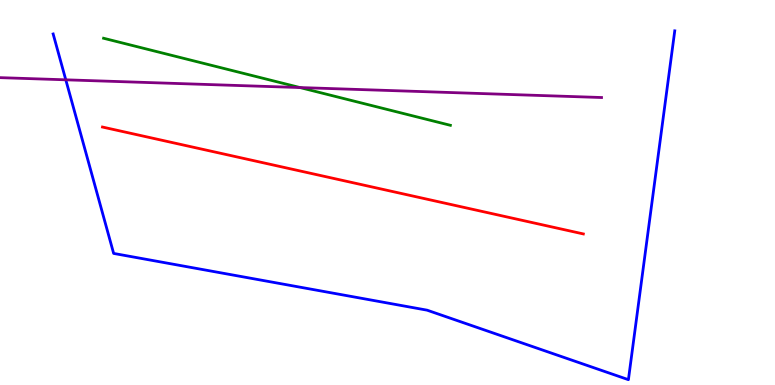[{'lines': ['blue', 'red'], 'intersections': []}, {'lines': ['green', 'red'], 'intersections': []}, {'lines': ['purple', 'red'], 'intersections': []}, {'lines': ['blue', 'green'], 'intersections': []}, {'lines': ['blue', 'purple'], 'intersections': [{'x': 0.849, 'y': 7.93}]}, {'lines': ['green', 'purple'], 'intersections': [{'x': 3.87, 'y': 7.73}]}]